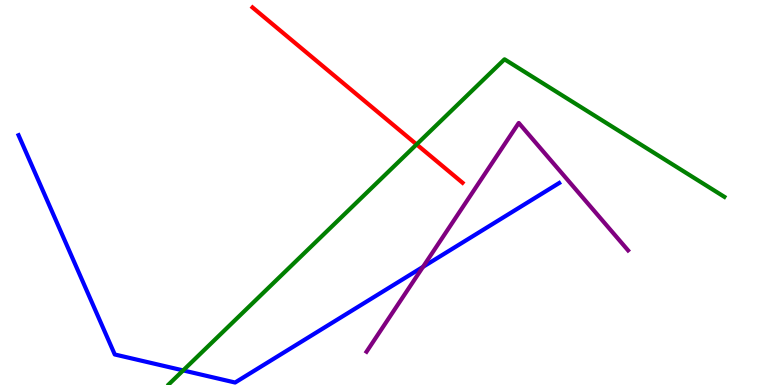[{'lines': ['blue', 'red'], 'intersections': []}, {'lines': ['green', 'red'], 'intersections': [{'x': 5.38, 'y': 6.25}]}, {'lines': ['purple', 'red'], 'intersections': []}, {'lines': ['blue', 'green'], 'intersections': [{'x': 2.36, 'y': 0.379}]}, {'lines': ['blue', 'purple'], 'intersections': [{'x': 5.46, 'y': 3.07}]}, {'lines': ['green', 'purple'], 'intersections': []}]